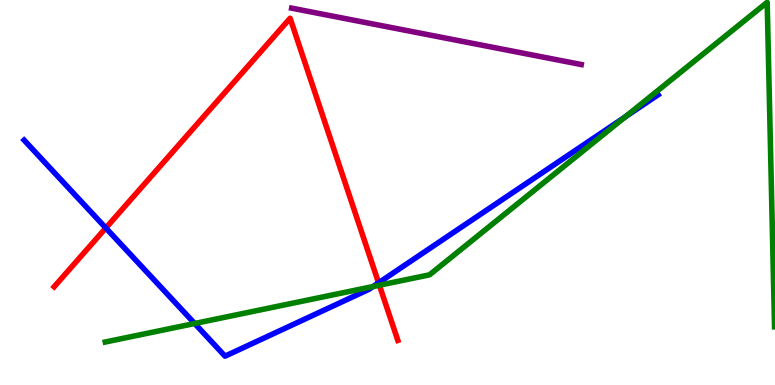[{'lines': ['blue', 'red'], 'intersections': [{'x': 1.37, 'y': 4.08}, {'x': 4.89, 'y': 2.65}]}, {'lines': ['green', 'red'], 'intersections': [{'x': 4.9, 'y': 2.59}]}, {'lines': ['purple', 'red'], 'intersections': []}, {'lines': ['blue', 'green'], 'intersections': [{'x': 2.51, 'y': 1.6}, {'x': 4.81, 'y': 2.56}, {'x': 8.07, 'y': 6.96}]}, {'lines': ['blue', 'purple'], 'intersections': []}, {'lines': ['green', 'purple'], 'intersections': []}]